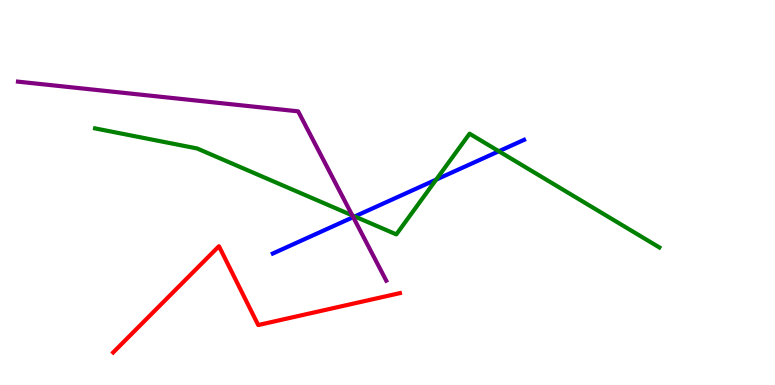[{'lines': ['blue', 'red'], 'intersections': []}, {'lines': ['green', 'red'], 'intersections': []}, {'lines': ['purple', 'red'], 'intersections': []}, {'lines': ['blue', 'green'], 'intersections': [{'x': 4.58, 'y': 4.38}, {'x': 5.63, 'y': 5.33}, {'x': 6.44, 'y': 6.07}]}, {'lines': ['blue', 'purple'], 'intersections': [{'x': 4.56, 'y': 4.36}]}, {'lines': ['green', 'purple'], 'intersections': [{'x': 4.55, 'y': 4.41}]}]